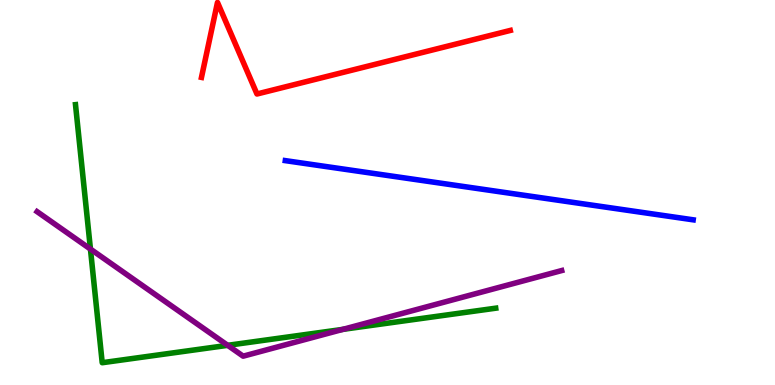[{'lines': ['blue', 'red'], 'intersections': []}, {'lines': ['green', 'red'], 'intersections': []}, {'lines': ['purple', 'red'], 'intersections': []}, {'lines': ['blue', 'green'], 'intersections': []}, {'lines': ['blue', 'purple'], 'intersections': []}, {'lines': ['green', 'purple'], 'intersections': [{'x': 1.17, 'y': 3.53}, {'x': 2.94, 'y': 1.03}, {'x': 4.42, 'y': 1.44}]}]